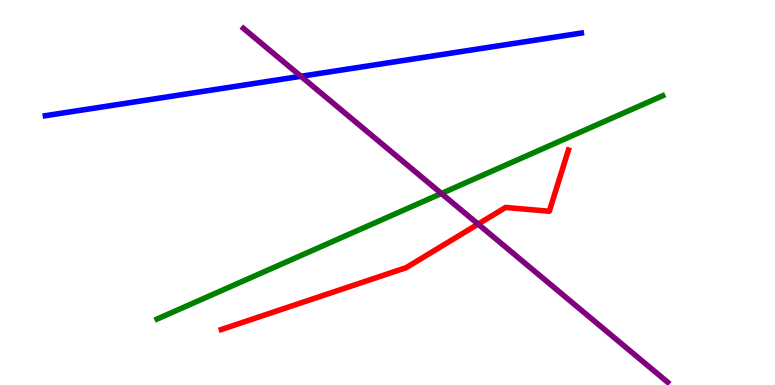[{'lines': ['blue', 'red'], 'intersections': []}, {'lines': ['green', 'red'], 'intersections': []}, {'lines': ['purple', 'red'], 'intersections': [{'x': 6.17, 'y': 4.18}]}, {'lines': ['blue', 'green'], 'intersections': []}, {'lines': ['blue', 'purple'], 'intersections': [{'x': 3.88, 'y': 8.02}]}, {'lines': ['green', 'purple'], 'intersections': [{'x': 5.7, 'y': 4.97}]}]